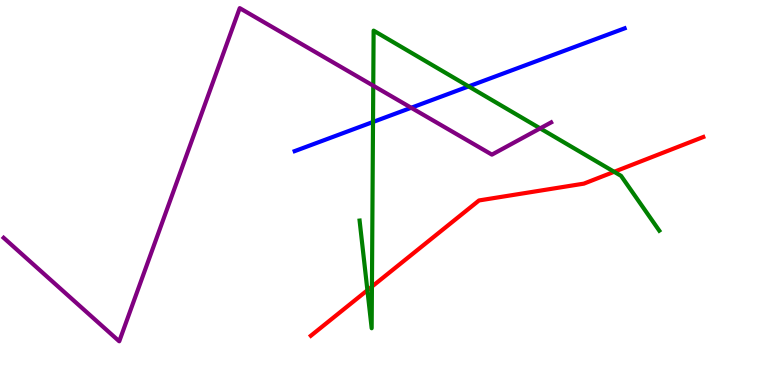[{'lines': ['blue', 'red'], 'intersections': []}, {'lines': ['green', 'red'], 'intersections': [{'x': 4.74, 'y': 2.46}, {'x': 4.8, 'y': 2.56}, {'x': 7.92, 'y': 5.54}]}, {'lines': ['purple', 'red'], 'intersections': []}, {'lines': ['blue', 'green'], 'intersections': [{'x': 4.81, 'y': 6.83}, {'x': 6.05, 'y': 7.76}]}, {'lines': ['blue', 'purple'], 'intersections': [{'x': 5.31, 'y': 7.2}]}, {'lines': ['green', 'purple'], 'intersections': [{'x': 4.82, 'y': 7.77}, {'x': 6.97, 'y': 6.67}]}]